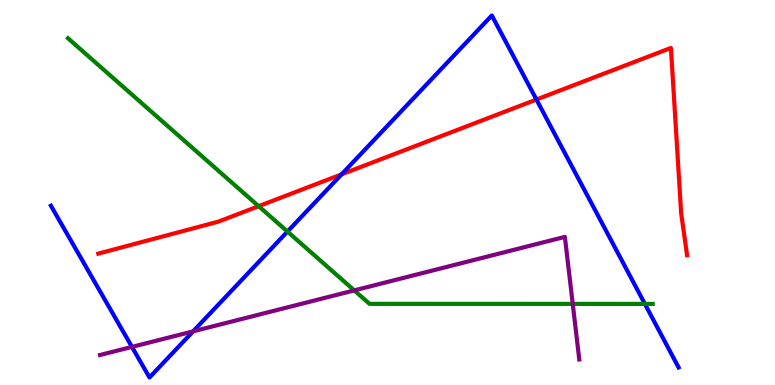[{'lines': ['blue', 'red'], 'intersections': [{'x': 4.41, 'y': 5.47}, {'x': 6.92, 'y': 7.41}]}, {'lines': ['green', 'red'], 'intersections': [{'x': 3.34, 'y': 4.64}]}, {'lines': ['purple', 'red'], 'intersections': []}, {'lines': ['blue', 'green'], 'intersections': [{'x': 3.71, 'y': 3.99}, {'x': 8.32, 'y': 2.11}]}, {'lines': ['blue', 'purple'], 'intersections': [{'x': 1.7, 'y': 0.99}, {'x': 2.49, 'y': 1.39}]}, {'lines': ['green', 'purple'], 'intersections': [{'x': 4.57, 'y': 2.46}, {'x': 7.39, 'y': 2.11}]}]